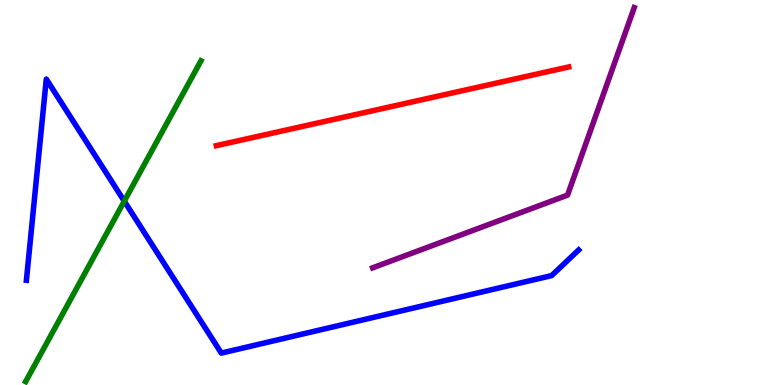[{'lines': ['blue', 'red'], 'intersections': []}, {'lines': ['green', 'red'], 'intersections': []}, {'lines': ['purple', 'red'], 'intersections': []}, {'lines': ['blue', 'green'], 'intersections': [{'x': 1.6, 'y': 4.78}]}, {'lines': ['blue', 'purple'], 'intersections': []}, {'lines': ['green', 'purple'], 'intersections': []}]